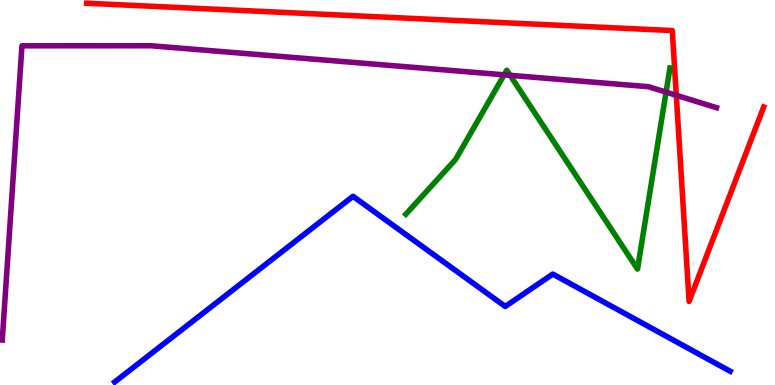[{'lines': ['blue', 'red'], 'intersections': []}, {'lines': ['green', 'red'], 'intersections': []}, {'lines': ['purple', 'red'], 'intersections': [{'x': 8.73, 'y': 7.53}]}, {'lines': ['blue', 'green'], 'intersections': []}, {'lines': ['blue', 'purple'], 'intersections': []}, {'lines': ['green', 'purple'], 'intersections': [{'x': 6.51, 'y': 8.06}, {'x': 6.58, 'y': 8.04}, {'x': 8.59, 'y': 7.61}]}]